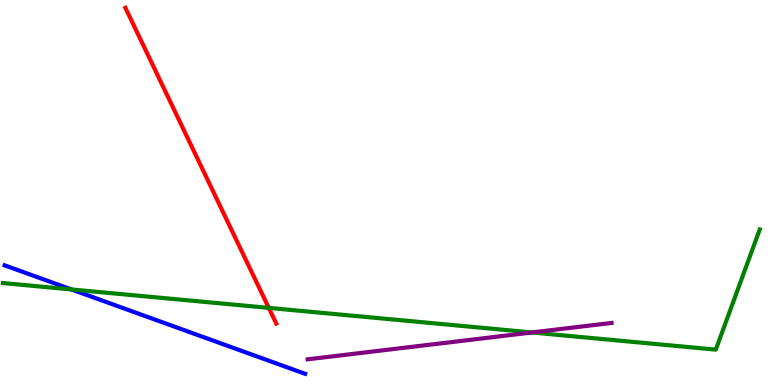[{'lines': ['blue', 'red'], 'intersections': []}, {'lines': ['green', 'red'], 'intersections': [{'x': 3.47, 'y': 2.0}]}, {'lines': ['purple', 'red'], 'intersections': []}, {'lines': ['blue', 'green'], 'intersections': [{'x': 0.922, 'y': 2.48}]}, {'lines': ['blue', 'purple'], 'intersections': []}, {'lines': ['green', 'purple'], 'intersections': [{'x': 6.86, 'y': 1.36}]}]